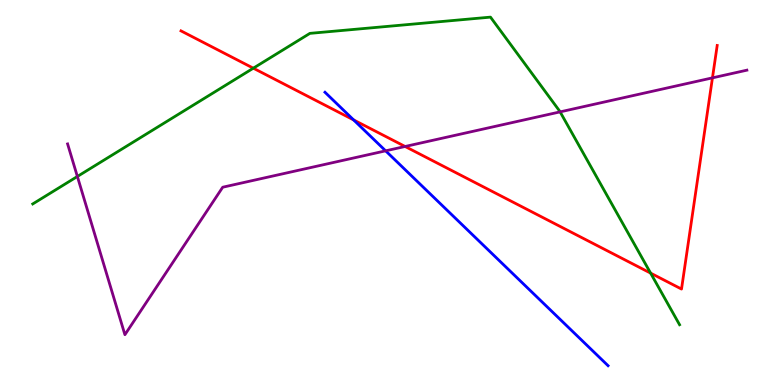[{'lines': ['blue', 'red'], 'intersections': [{'x': 4.56, 'y': 6.88}]}, {'lines': ['green', 'red'], 'intersections': [{'x': 3.27, 'y': 8.23}, {'x': 8.39, 'y': 2.91}]}, {'lines': ['purple', 'red'], 'intersections': [{'x': 5.23, 'y': 6.2}, {'x': 9.19, 'y': 7.98}]}, {'lines': ['blue', 'green'], 'intersections': []}, {'lines': ['blue', 'purple'], 'intersections': [{'x': 4.98, 'y': 6.08}]}, {'lines': ['green', 'purple'], 'intersections': [{'x': 0.998, 'y': 5.42}, {'x': 7.23, 'y': 7.09}]}]